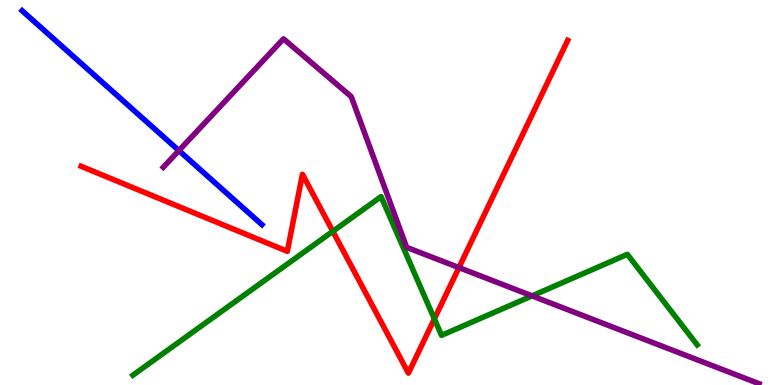[{'lines': ['blue', 'red'], 'intersections': []}, {'lines': ['green', 'red'], 'intersections': [{'x': 4.29, 'y': 3.99}, {'x': 5.6, 'y': 1.72}]}, {'lines': ['purple', 'red'], 'intersections': [{'x': 5.92, 'y': 3.05}]}, {'lines': ['blue', 'green'], 'intersections': []}, {'lines': ['blue', 'purple'], 'intersections': [{'x': 2.31, 'y': 6.09}]}, {'lines': ['green', 'purple'], 'intersections': [{'x': 6.87, 'y': 2.31}]}]